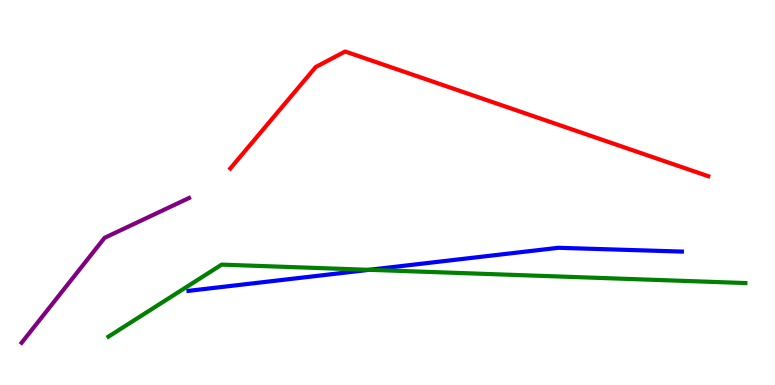[{'lines': ['blue', 'red'], 'intersections': []}, {'lines': ['green', 'red'], 'intersections': []}, {'lines': ['purple', 'red'], 'intersections': []}, {'lines': ['blue', 'green'], 'intersections': [{'x': 4.76, 'y': 2.99}]}, {'lines': ['blue', 'purple'], 'intersections': []}, {'lines': ['green', 'purple'], 'intersections': []}]